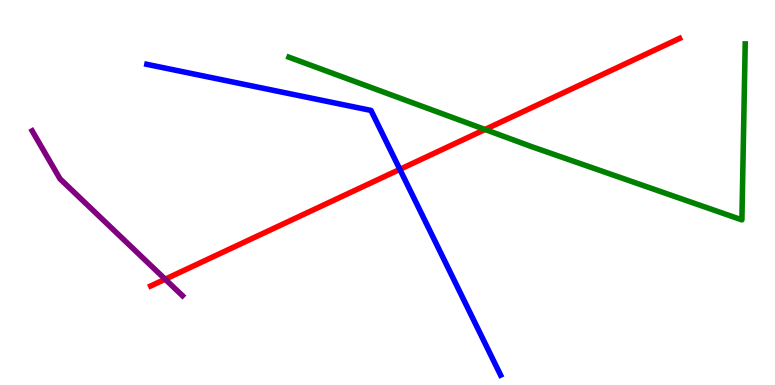[{'lines': ['blue', 'red'], 'intersections': [{'x': 5.16, 'y': 5.6}]}, {'lines': ['green', 'red'], 'intersections': [{'x': 6.26, 'y': 6.64}]}, {'lines': ['purple', 'red'], 'intersections': [{'x': 2.13, 'y': 2.75}]}, {'lines': ['blue', 'green'], 'intersections': []}, {'lines': ['blue', 'purple'], 'intersections': []}, {'lines': ['green', 'purple'], 'intersections': []}]